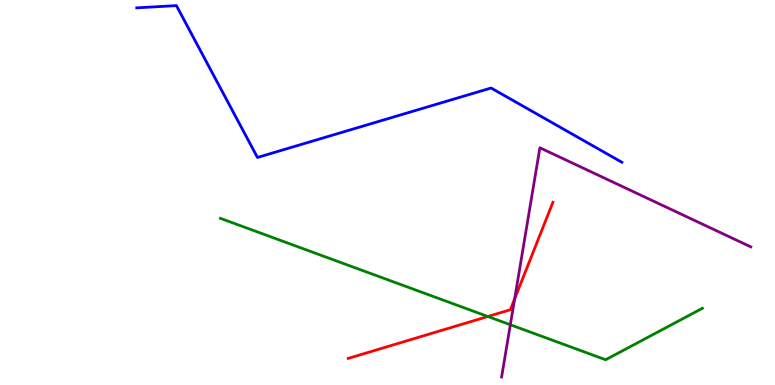[{'lines': ['blue', 'red'], 'intersections': []}, {'lines': ['green', 'red'], 'intersections': [{'x': 6.29, 'y': 1.78}]}, {'lines': ['purple', 'red'], 'intersections': [{'x': 6.64, 'y': 2.24}]}, {'lines': ['blue', 'green'], 'intersections': []}, {'lines': ['blue', 'purple'], 'intersections': []}, {'lines': ['green', 'purple'], 'intersections': [{'x': 6.58, 'y': 1.56}]}]